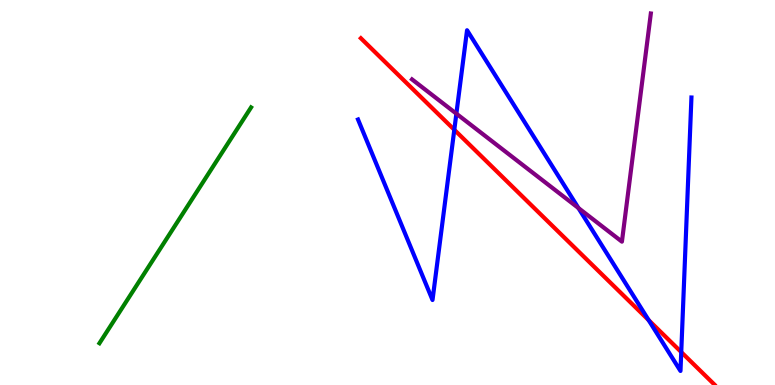[{'lines': ['blue', 'red'], 'intersections': [{'x': 5.86, 'y': 6.63}, {'x': 8.37, 'y': 1.68}, {'x': 8.79, 'y': 0.855}]}, {'lines': ['green', 'red'], 'intersections': []}, {'lines': ['purple', 'red'], 'intersections': []}, {'lines': ['blue', 'green'], 'intersections': []}, {'lines': ['blue', 'purple'], 'intersections': [{'x': 5.89, 'y': 7.05}, {'x': 7.46, 'y': 4.6}]}, {'lines': ['green', 'purple'], 'intersections': []}]